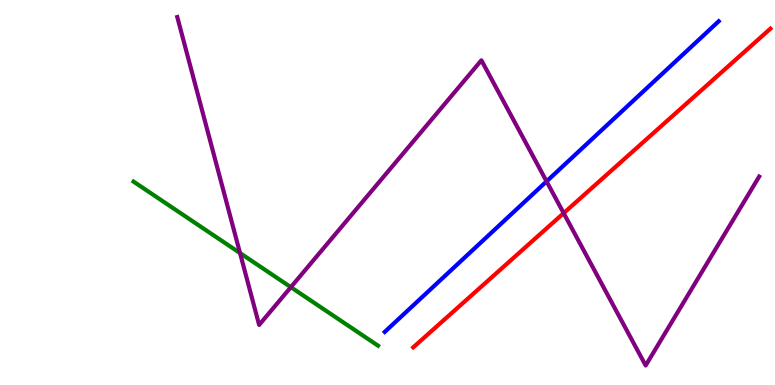[{'lines': ['blue', 'red'], 'intersections': []}, {'lines': ['green', 'red'], 'intersections': []}, {'lines': ['purple', 'red'], 'intersections': [{'x': 7.27, 'y': 4.46}]}, {'lines': ['blue', 'green'], 'intersections': []}, {'lines': ['blue', 'purple'], 'intersections': [{'x': 7.05, 'y': 5.29}]}, {'lines': ['green', 'purple'], 'intersections': [{'x': 3.1, 'y': 3.43}, {'x': 3.75, 'y': 2.54}]}]